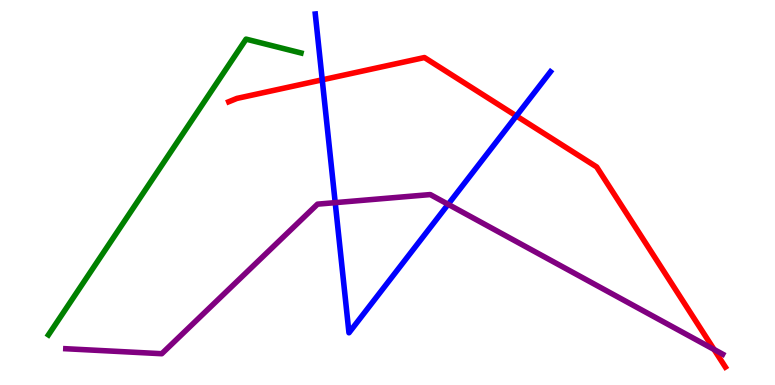[{'lines': ['blue', 'red'], 'intersections': [{'x': 4.16, 'y': 7.93}, {'x': 6.66, 'y': 6.99}]}, {'lines': ['green', 'red'], 'intersections': []}, {'lines': ['purple', 'red'], 'intersections': [{'x': 9.21, 'y': 0.923}]}, {'lines': ['blue', 'green'], 'intersections': []}, {'lines': ['blue', 'purple'], 'intersections': [{'x': 4.33, 'y': 4.74}, {'x': 5.78, 'y': 4.69}]}, {'lines': ['green', 'purple'], 'intersections': []}]